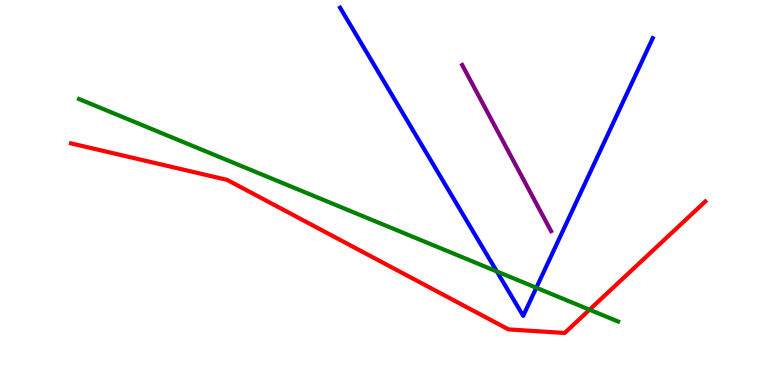[{'lines': ['blue', 'red'], 'intersections': []}, {'lines': ['green', 'red'], 'intersections': [{'x': 7.61, 'y': 1.96}]}, {'lines': ['purple', 'red'], 'intersections': []}, {'lines': ['blue', 'green'], 'intersections': [{'x': 6.41, 'y': 2.95}, {'x': 6.92, 'y': 2.53}]}, {'lines': ['blue', 'purple'], 'intersections': []}, {'lines': ['green', 'purple'], 'intersections': []}]